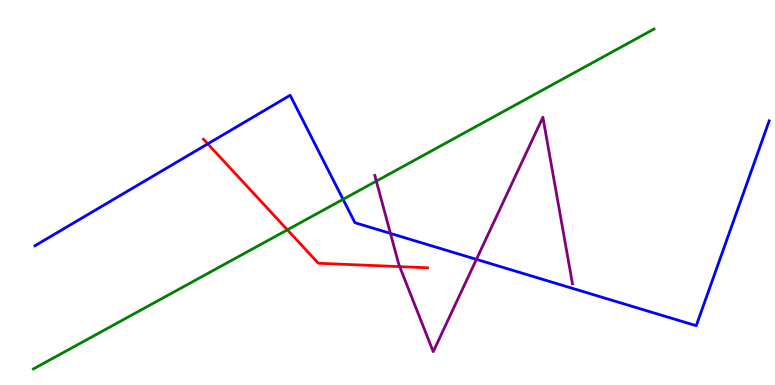[{'lines': ['blue', 'red'], 'intersections': [{'x': 2.68, 'y': 6.26}]}, {'lines': ['green', 'red'], 'intersections': [{'x': 3.71, 'y': 4.03}]}, {'lines': ['purple', 'red'], 'intersections': [{'x': 5.16, 'y': 3.07}]}, {'lines': ['blue', 'green'], 'intersections': [{'x': 4.43, 'y': 4.82}]}, {'lines': ['blue', 'purple'], 'intersections': [{'x': 5.04, 'y': 3.94}, {'x': 6.15, 'y': 3.26}]}, {'lines': ['green', 'purple'], 'intersections': [{'x': 4.86, 'y': 5.3}]}]